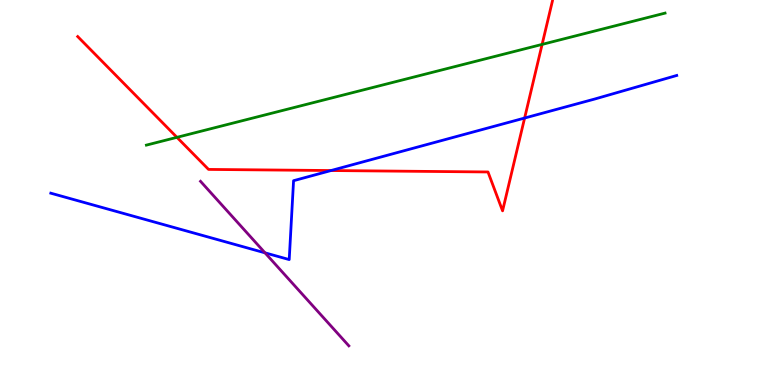[{'lines': ['blue', 'red'], 'intersections': [{'x': 4.27, 'y': 5.57}, {'x': 6.77, 'y': 6.93}]}, {'lines': ['green', 'red'], 'intersections': [{'x': 2.28, 'y': 6.43}, {'x': 7.0, 'y': 8.85}]}, {'lines': ['purple', 'red'], 'intersections': []}, {'lines': ['blue', 'green'], 'intersections': []}, {'lines': ['blue', 'purple'], 'intersections': [{'x': 3.42, 'y': 3.43}]}, {'lines': ['green', 'purple'], 'intersections': []}]